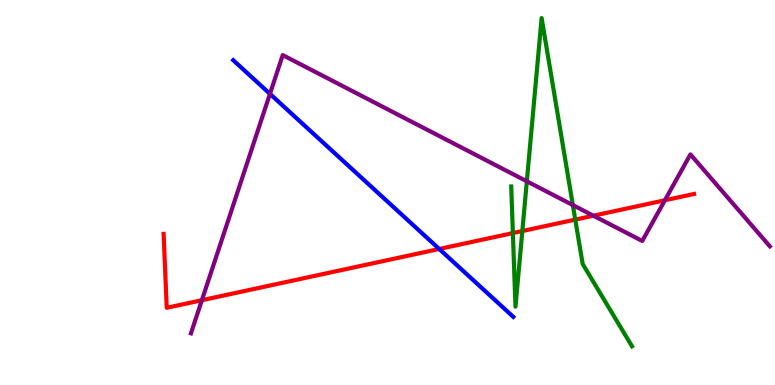[{'lines': ['blue', 'red'], 'intersections': [{'x': 5.67, 'y': 3.53}]}, {'lines': ['green', 'red'], 'intersections': [{'x': 6.62, 'y': 3.95}, {'x': 6.74, 'y': 4.0}, {'x': 7.42, 'y': 4.3}]}, {'lines': ['purple', 'red'], 'intersections': [{'x': 2.6, 'y': 2.2}, {'x': 7.66, 'y': 4.4}, {'x': 8.58, 'y': 4.8}]}, {'lines': ['blue', 'green'], 'intersections': []}, {'lines': ['blue', 'purple'], 'intersections': [{'x': 3.48, 'y': 7.56}]}, {'lines': ['green', 'purple'], 'intersections': [{'x': 6.8, 'y': 5.29}, {'x': 7.39, 'y': 4.67}]}]